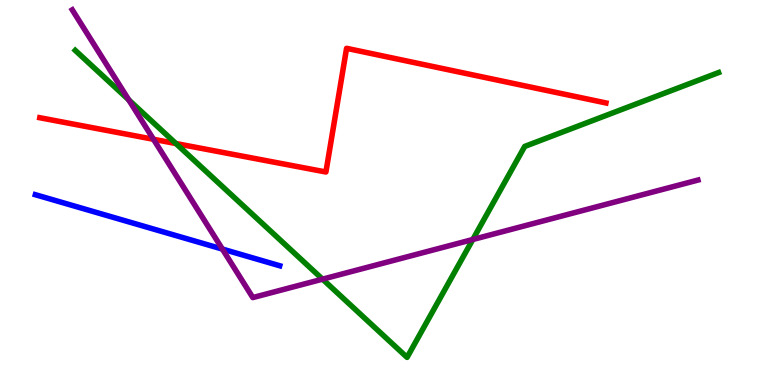[{'lines': ['blue', 'red'], 'intersections': []}, {'lines': ['green', 'red'], 'intersections': [{'x': 2.27, 'y': 6.27}]}, {'lines': ['purple', 'red'], 'intersections': [{'x': 1.98, 'y': 6.38}]}, {'lines': ['blue', 'green'], 'intersections': []}, {'lines': ['blue', 'purple'], 'intersections': [{'x': 2.87, 'y': 3.53}]}, {'lines': ['green', 'purple'], 'intersections': [{'x': 1.66, 'y': 7.4}, {'x': 4.16, 'y': 2.75}, {'x': 6.1, 'y': 3.78}]}]